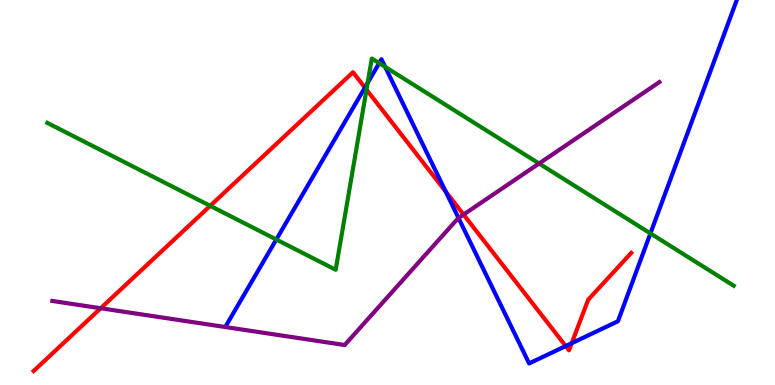[{'lines': ['blue', 'red'], 'intersections': [{'x': 4.71, 'y': 7.72}, {'x': 5.75, 'y': 5.02}, {'x': 7.3, 'y': 1.01}, {'x': 7.38, 'y': 1.09}]}, {'lines': ['green', 'red'], 'intersections': [{'x': 2.71, 'y': 4.65}, {'x': 4.73, 'y': 7.67}]}, {'lines': ['purple', 'red'], 'intersections': [{'x': 1.3, 'y': 1.99}, {'x': 5.98, 'y': 4.43}]}, {'lines': ['blue', 'green'], 'intersections': [{'x': 3.57, 'y': 3.78}, {'x': 4.74, 'y': 7.85}, {'x': 4.89, 'y': 8.36}, {'x': 4.97, 'y': 8.26}, {'x': 8.39, 'y': 3.94}]}, {'lines': ['blue', 'purple'], 'intersections': [{'x': 5.92, 'y': 4.34}]}, {'lines': ['green', 'purple'], 'intersections': [{'x': 6.96, 'y': 5.75}]}]